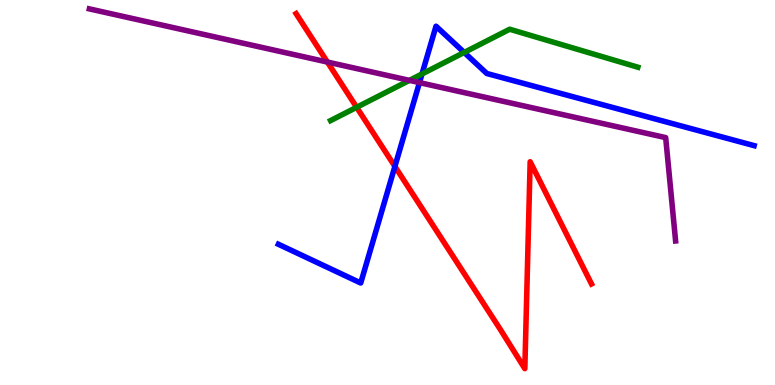[{'lines': ['blue', 'red'], 'intersections': [{'x': 5.1, 'y': 5.68}]}, {'lines': ['green', 'red'], 'intersections': [{'x': 4.6, 'y': 7.21}]}, {'lines': ['purple', 'red'], 'intersections': [{'x': 4.22, 'y': 8.39}]}, {'lines': ['blue', 'green'], 'intersections': [{'x': 5.45, 'y': 8.08}, {'x': 5.99, 'y': 8.64}]}, {'lines': ['blue', 'purple'], 'intersections': [{'x': 5.41, 'y': 7.85}]}, {'lines': ['green', 'purple'], 'intersections': [{'x': 5.28, 'y': 7.91}]}]